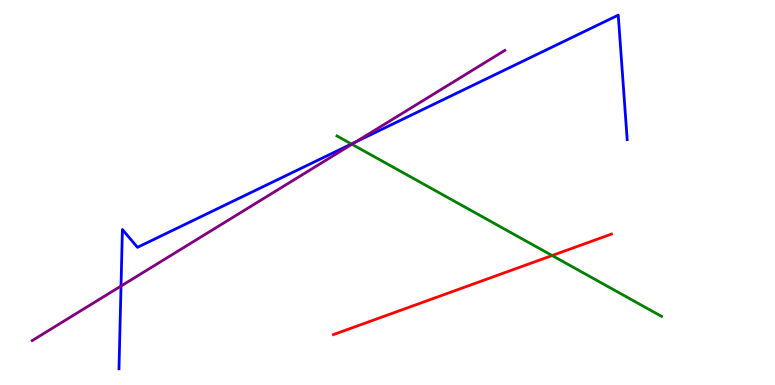[{'lines': ['blue', 'red'], 'intersections': []}, {'lines': ['green', 'red'], 'intersections': [{'x': 7.12, 'y': 3.36}]}, {'lines': ['purple', 'red'], 'intersections': []}, {'lines': ['blue', 'green'], 'intersections': [{'x': 4.53, 'y': 6.26}]}, {'lines': ['blue', 'purple'], 'intersections': [{'x': 1.56, 'y': 2.57}, {'x': 4.59, 'y': 6.31}]}, {'lines': ['green', 'purple'], 'intersections': [{'x': 4.54, 'y': 6.25}]}]